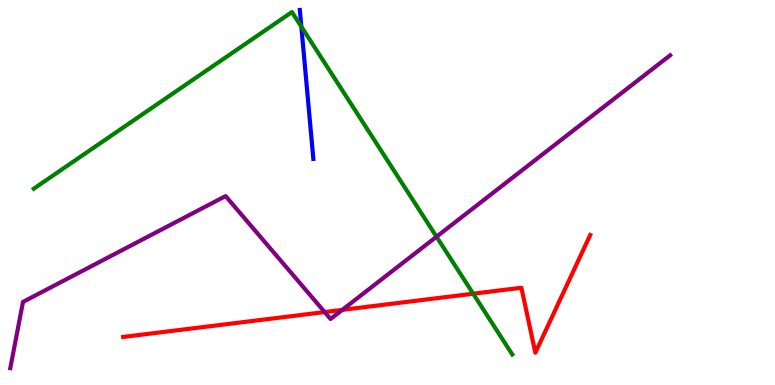[{'lines': ['blue', 'red'], 'intersections': []}, {'lines': ['green', 'red'], 'intersections': [{'x': 6.11, 'y': 2.37}]}, {'lines': ['purple', 'red'], 'intersections': [{'x': 4.19, 'y': 1.89}, {'x': 4.42, 'y': 1.95}]}, {'lines': ['blue', 'green'], 'intersections': [{'x': 3.89, 'y': 9.31}]}, {'lines': ['blue', 'purple'], 'intersections': []}, {'lines': ['green', 'purple'], 'intersections': [{'x': 5.63, 'y': 3.85}]}]